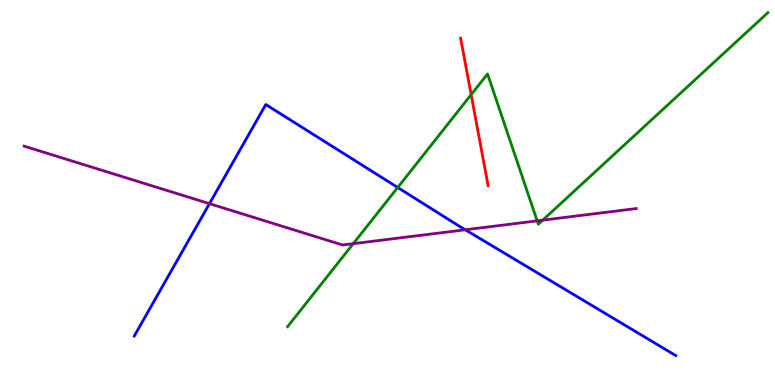[{'lines': ['blue', 'red'], 'intersections': []}, {'lines': ['green', 'red'], 'intersections': [{'x': 6.08, 'y': 7.54}]}, {'lines': ['purple', 'red'], 'intersections': []}, {'lines': ['blue', 'green'], 'intersections': [{'x': 5.13, 'y': 5.13}]}, {'lines': ['blue', 'purple'], 'intersections': [{'x': 2.7, 'y': 4.71}, {'x': 6.0, 'y': 4.03}]}, {'lines': ['green', 'purple'], 'intersections': [{'x': 4.56, 'y': 3.67}, {'x': 6.93, 'y': 4.26}, {'x': 7.0, 'y': 4.28}]}]